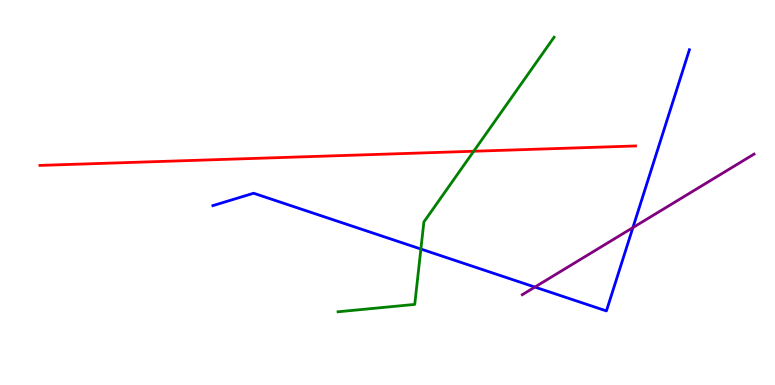[{'lines': ['blue', 'red'], 'intersections': []}, {'lines': ['green', 'red'], 'intersections': [{'x': 6.11, 'y': 6.07}]}, {'lines': ['purple', 'red'], 'intersections': []}, {'lines': ['blue', 'green'], 'intersections': [{'x': 5.43, 'y': 3.53}]}, {'lines': ['blue', 'purple'], 'intersections': [{'x': 6.9, 'y': 2.54}, {'x': 8.17, 'y': 4.09}]}, {'lines': ['green', 'purple'], 'intersections': []}]